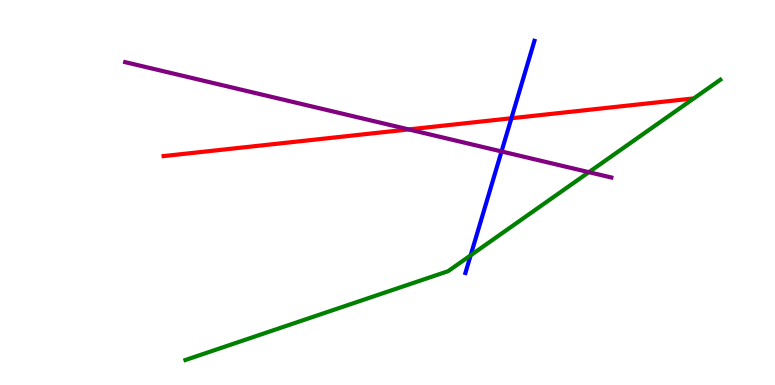[{'lines': ['blue', 'red'], 'intersections': [{'x': 6.6, 'y': 6.93}]}, {'lines': ['green', 'red'], 'intersections': []}, {'lines': ['purple', 'red'], 'intersections': [{'x': 5.27, 'y': 6.64}]}, {'lines': ['blue', 'green'], 'intersections': [{'x': 6.07, 'y': 3.37}]}, {'lines': ['blue', 'purple'], 'intersections': [{'x': 6.47, 'y': 6.07}]}, {'lines': ['green', 'purple'], 'intersections': [{'x': 7.6, 'y': 5.53}]}]